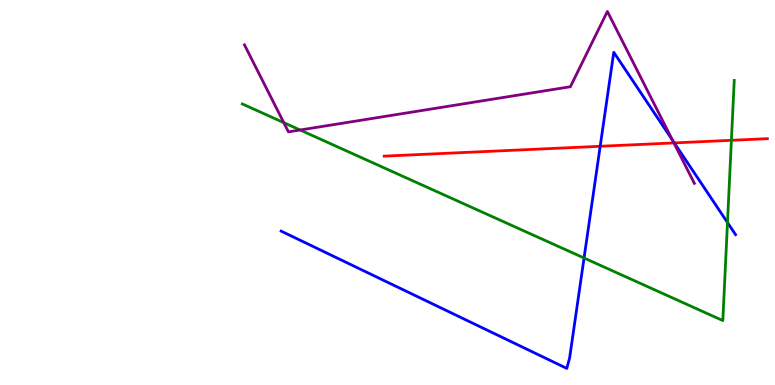[{'lines': ['blue', 'red'], 'intersections': [{'x': 7.74, 'y': 6.2}, {'x': 8.7, 'y': 6.29}]}, {'lines': ['green', 'red'], 'intersections': [{'x': 9.44, 'y': 6.36}]}, {'lines': ['purple', 'red'], 'intersections': [{'x': 8.7, 'y': 6.29}]}, {'lines': ['blue', 'green'], 'intersections': [{'x': 7.54, 'y': 3.3}, {'x': 9.39, 'y': 4.22}]}, {'lines': ['blue', 'purple'], 'intersections': [{'x': 8.68, 'y': 6.35}]}, {'lines': ['green', 'purple'], 'intersections': [{'x': 3.66, 'y': 6.81}, {'x': 3.87, 'y': 6.62}]}]